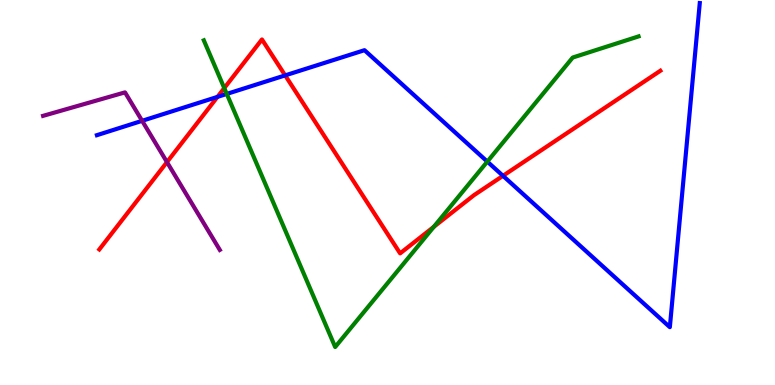[{'lines': ['blue', 'red'], 'intersections': [{'x': 2.81, 'y': 7.48}, {'x': 3.68, 'y': 8.04}, {'x': 6.49, 'y': 5.43}]}, {'lines': ['green', 'red'], 'intersections': [{'x': 2.89, 'y': 7.71}, {'x': 5.6, 'y': 4.11}]}, {'lines': ['purple', 'red'], 'intersections': [{'x': 2.15, 'y': 5.79}]}, {'lines': ['blue', 'green'], 'intersections': [{'x': 2.93, 'y': 7.56}, {'x': 6.29, 'y': 5.8}]}, {'lines': ['blue', 'purple'], 'intersections': [{'x': 1.83, 'y': 6.86}]}, {'lines': ['green', 'purple'], 'intersections': []}]